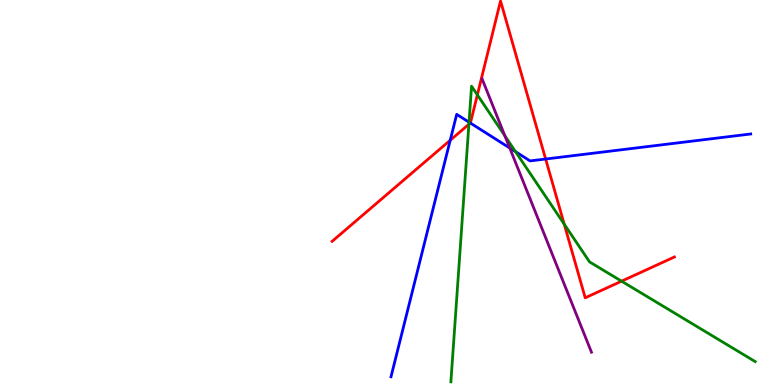[{'lines': ['blue', 'red'], 'intersections': [{'x': 5.81, 'y': 6.36}, {'x': 6.07, 'y': 6.8}, {'x': 7.04, 'y': 5.87}]}, {'lines': ['green', 'red'], 'intersections': [{'x': 6.05, 'y': 6.77}, {'x': 6.16, 'y': 7.54}, {'x': 7.28, 'y': 4.18}, {'x': 8.02, 'y': 2.7}]}, {'lines': ['purple', 'red'], 'intersections': []}, {'lines': ['blue', 'green'], 'intersections': [{'x': 6.05, 'y': 6.83}, {'x': 6.65, 'y': 6.06}]}, {'lines': ['blue', 'purple'], 'intersections': [{'x': 6.58, 'y': 6.16}]}, {'lines': ['green', 'purple'], 'intersections': [{'x': 6.51, 'y': 6.47}]}]